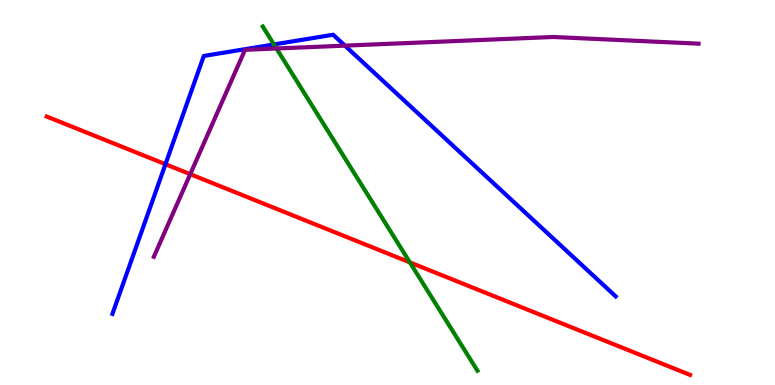[{'lines': ['blue', 'red'], 'intersections': [{'x': 2.13, 'y': 5.73}]}, {'lines': ['green', 'red'], 'intersections': [{'x': 5.29, 'y': 3.18}]}, {'lines': ['purple', 'red'], 'intersections': [{'x': 2.45, 'y': 5.48}]}, {'lines': ['blue', 'green'], 'intersections': [{'x': 3.53, 'y': 8.85}]}, {'lines': ['blue', 'purple'], 'intersections': [{'x': 4.45, 'y': 8.81}]}, {'lines': ['green', 'purple'], 'intersections': [{'x': 3.57, 'y': 8.74}]}]